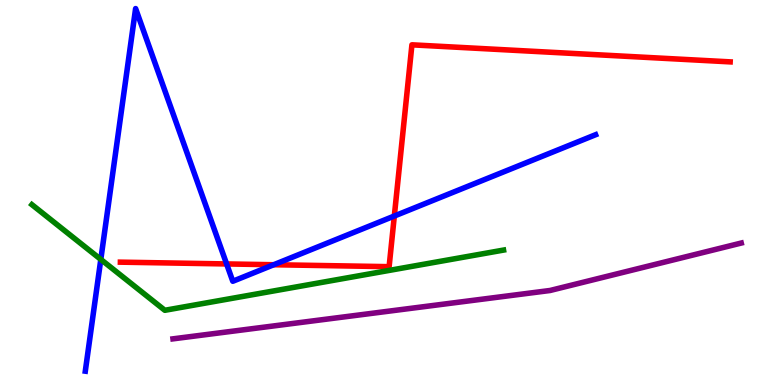[{'lines': ['blue', 'red'], 'intersections': [{'x': 2.92, 'y': 3.14}, {'x': 3.53, 'y': 3.12}, {'x': 5.09, 'y': 4.39}]}, {'lines': ['green', 'red'], 'intersections': []}, {'lines': ['purple', 'red'], 'intersections': []}, {'lines': ['blue', 'green'], 'intersections': [{'x': 1.3, 'y': 3.26}]}, {'lines': ['blue', 'purple'], 'intersections': []}, {'lines': ['green', 'purple'], 'intersections': []}]